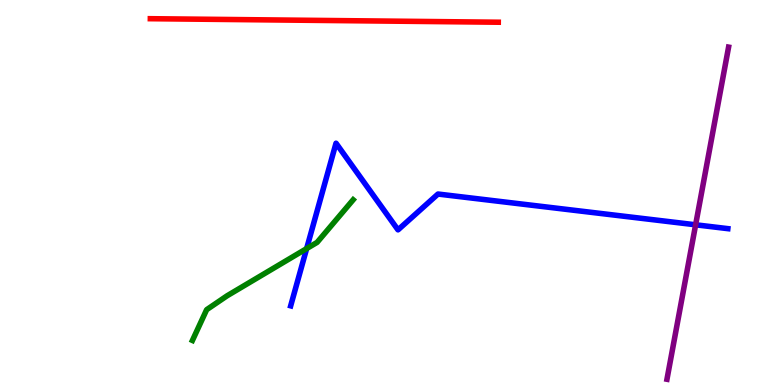[{'lines': ['blue', 'red'], 'intersections': []}, {'lines': ['green', 'red'], 'intersections': []}, {'lines': ['purple', 'red'], 'intersections': []}, {'lines': ['blue', 'green'], 'intersections': [{'x': 3.96, 'y': 3.54}]}, {'lines': ['blue', 'purple'], 'intersections': [{'x': 8.98, 'y': 4.16}]}, {'lines': ['green', 'purple'], 'intersections': []}]